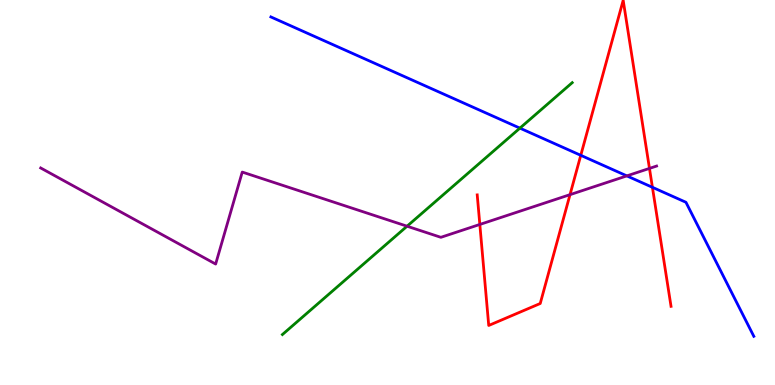[{'lines': ['blue', 'red'], 'intersections': [{'x': 7.49, 'y': 5.97}, {'x': 8.42, 'y': 5.13}]}, {'lines': ['green', 'red'], 'intersections': []}, {'lines': ['purple', 'red'], 'intersections': [{'x': 6.19, 'y': 4.17}, {'x': 7.36, 'y': 4.94}, {'x': 8.38, 'y': 5.63}]}, {'lines': ['blue', 'green'], 'intersections': [{'x': 6.71, 'y': 6.67}]}, {'lines': ['blue', 'purple'], 'intersections': [{'x': 8.09, 'y': 5.43}]}, {'lines': ['green', 'purple'], 'intersections': [{'x': 5.25, 'y': 4.12}]}]